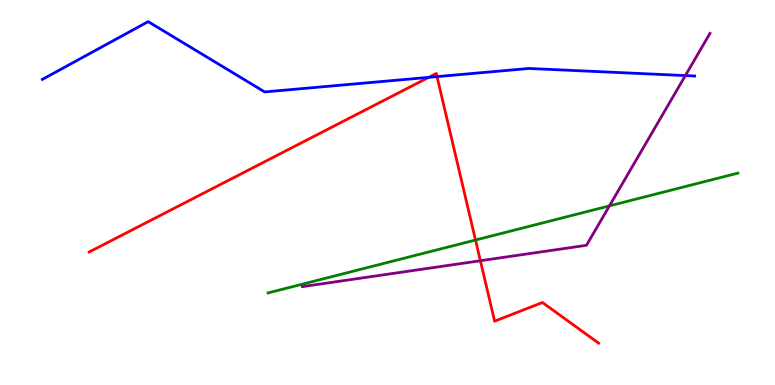[{'lines': ['blue', 'red'], 'intersections': [{'x': 5.53, 'y': 7.99}, {'x': 5.64, 'y': 8.01}]}, {'lines': ['green', 'red'], 'intersections': [{'x': 6.14, 'y': 3.77}]}, {'lines': ['purple', 'red'], 'intersections': [{'x': 6.2, 'y': 3.23}]}, {'lines': ['blue', 'green'], 'intersections': []}, {'lines': ['blue', 'purple'], 'intersections': [{'x': 8.84, 'y': 8.04}]}, {'lines': ['green', 'purple'], 'intersections': [{'x': 7.86, 'y': 4.65}]}]